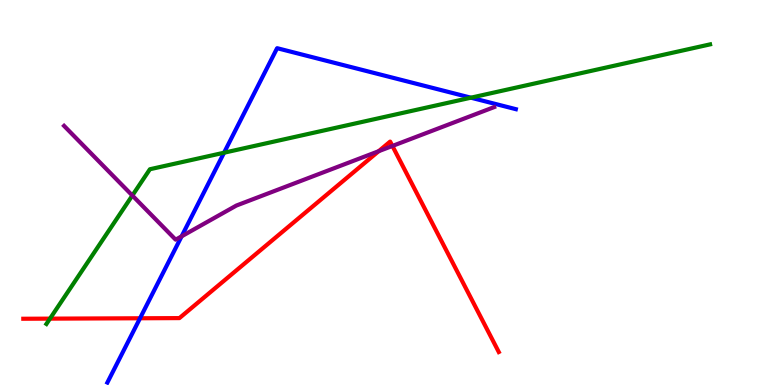[{'lines': ['blue', 'red'], 'intersections': [{'x': 1.81, 'y': 1.73}]}, {'lines': ['green', 'red'], 'intersections': [{'x': 0.645, 'y': 1.72}]}, {'lines': ['purple', 'red'], 'intersections': [{'x': 4.89, 'y': 6.07}, {'x': 5.06, 'y': 6.21}]}, {'lines': ['blue', 'green'], 'intersections': [{'x': 2.89, 'y': 6.03}, {'x': 6.08, 'y': 7.46}]}, {'lines': ['blue', 'purple'], 'intersections': [{'x': 2.34, 'y': 3.86}]}, {'lines': ['green', 'purple'], 'intersections': [{'x': 1.71, 'y': 4.92}]}]